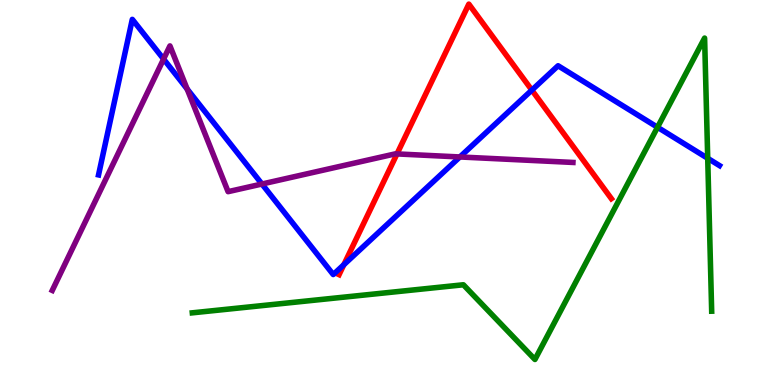[{'lines': ['blue', 'red'], 'intersections': [{'x': 4.44, 'y': 3.12}, {'x': 6.86, 'y': 7.66}]}, {'lines': ['green', 'red'], 'intersections': []}, {'lines': ['purple', 'red'], 'intersections': [{'x': 5.12, 'y': 6.0}]}, {'lines': ['blue', 'green'], 'intersections': [{'x': 8.48, 'y': 6.69}, {'x': 9.13, 'y': 5.89}]}, {'lines': ['blue', 'purple'], 'intersections': [{'x': 2.11, 'y': 8.47}, {'x': 2.41, 'y': 7.69}, {'x': 3.38, 'y': 5.22}, {'x': 5.93, 'y': 5.92}]}, {'lines': ['green', 'purple'], 'intersections': []}]